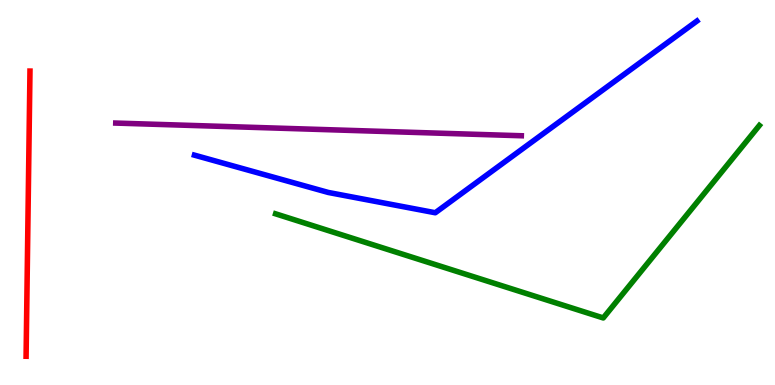[{'lines': ['blue', 'red'], 'intersections': []}, {'lines': ['green', 'red'], 'intersections': []}, {'lines': ['purple', 'red'], 'intersections': []}, {'lines': ['blue', 'green'], 'intersections': []}, {'lines': ['blue', 'purple'], 'intersections': []}, {'lines': ['green', 'purple'], 'intersections': []}]